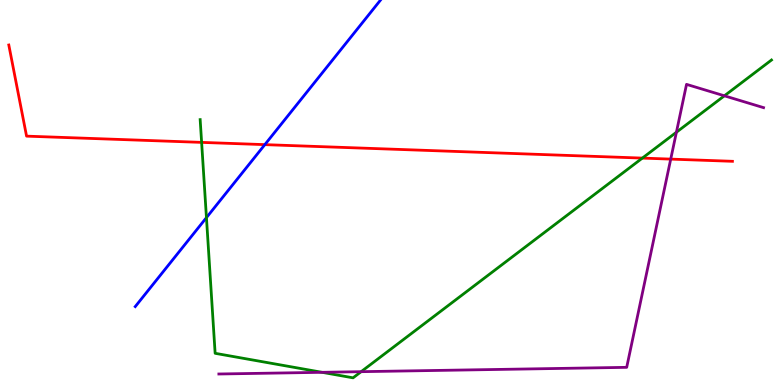[{'lines': ['blue', 'red'], 'intersections': [{'x': 3.42, 'y': 6.24}]}, {'lines': ['green', 'red'], 'intersections': [{'x': 2.6, 'y': 6.3}, {'x': 8.29, 'y': 5.89}]}, {'lines': ['purple', 'red'], 'intersections': [{'x': 8.65, 'y': 5.87}]}, {'lines': ['blue', 'green'], 'intersections': [{'x': 2.66, 'y': 4.35}]}, {'lines': ['blue', 'purple'], 'intersections': []}, {'lines': ['green', 'purple'], 'intersections': [{'x': 4.16, 'y': 0.33}, {'x': 4.66, 'y': 0.346}, {'x': 8.73, 'y': 6.57}, {'x': 9.35, 'y': 7.51}]}]